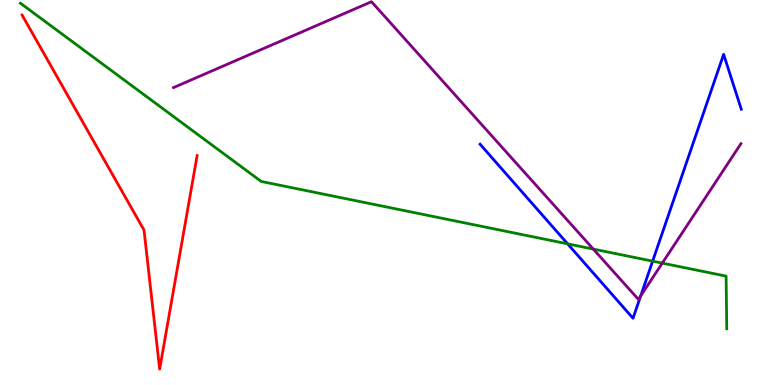[{'lines': ['blue', 'red'], 'intersections': []}, {'lines': ['green', 'red'], 'intersections': []}, {'lines': ['purple', 'red'], 'intersections': []}, {'lines': ['blue', 'green'], 'intersections': [{'x': 7.32, 'y': 3.67}, {'x': 8.42, 'y': 3.22}]}, {'lines': ['blue', 'purple'], 'intersections': [{'x': 8.27, 'y': 2.31}]}, {'lines': ['green', 'purple'], 'intersections': [{'x': 7.66, 'y': 3.53}, {'x': 8.55, 'y': 3.17}]}]